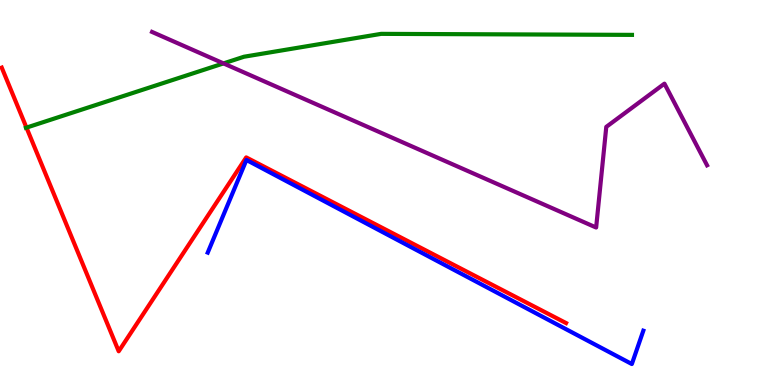[{'lines': ['blue', 'red'], 'intersections': []}, {'lines': ['green', 'red'], 'intersections': [{'x': 0.342, 'y': 6.69}]}, {'lines': ['purple', 'red'], 'intersections': []}, {'lines': ['blue', 'green'], 'intersections': []}, {'lines': ['blue', 'purple'], 'intersections': []}, {'lines': ['green', 'purple'], 'intersections': [{'x': 2.88, 'y': 8.35}]}]